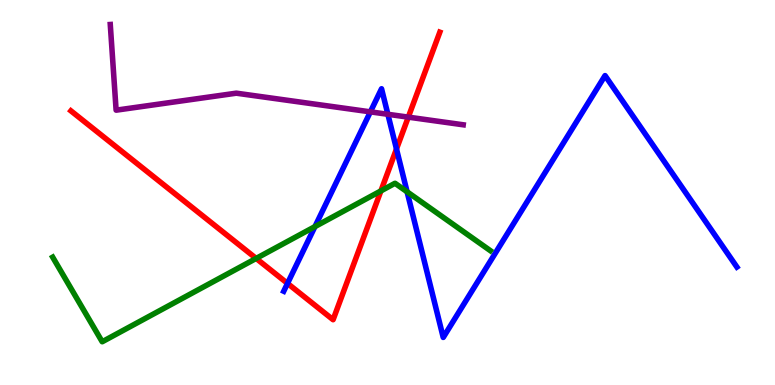[{'lines': ['blue', 'red'], 'intersections': [{'x': 3.71, 'y': 2.64}, {'x': 5.12, 'y': 6.13}]}, {'lines': ['green', 'red'], 'intersections': [{'x': 3.31, 'y': 3.29}, {'x': 4.92, 'y': 5.04}]}, {'lines': ['purple', 'red'], 'intersections': [{'x': 5.27, 'y': 6.96}]}, {'lines': ['blue', 'green'], 'intersections': [{'x': 4.06, 'y': 4.11}, {'x': 5.25, 'y': 5.02}]}, {'lines': ['blue', 'purple'], 'intersections': [{'x': 4.78, 'y': 7.09}, {'x': 5.0, 'y': 7.03}]}, {'lines': ['green', 'purple'], 'intersections': []}]